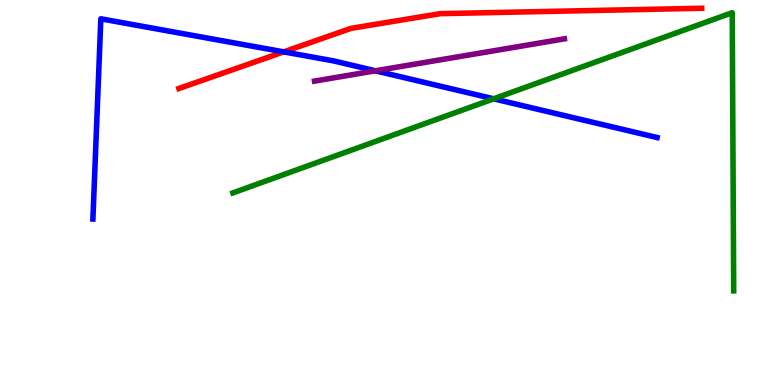[{'lines': ['blue', 'red'], 'intersections': [{'x': 3.66, 'y': 8.65}]}, {'lines': ['green', 'red'], 'intersections': []}, {'lines': ['purple', 'red'], 'intersections': []}, {'lines': ['blue', 'green'], 'intersections': [{'x': 6.37, 'y': 7.43}]}, {'lines': ['blue', 'purple'], 'intersections': [{'x': 4.84, 'y': 8.16}]}, {'lines': ['green', 'purple'], 'intersections': []}]